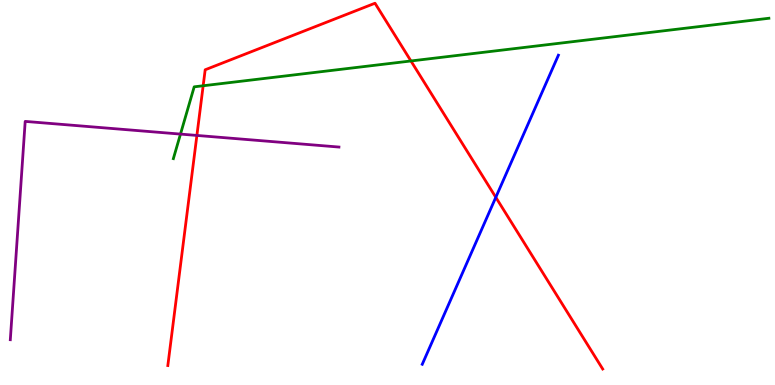[{'lines': ['blue', 'red'], 'intersections': [{'x': 6.4, 'y': 4.88}]}, {'lines': ['green', 'red'], 'intersections': [{'x': 2.62, 'y': 7.77}, {'x': 5.3, 'y': 8.42}]}, {'lines': ['purple', 'red'], 'intersections': [{'x': 2.54, 'y': 6.48}]}, {'lines': ['blue', 'green'], 'intersections': []}, {'lines': ['blue', 'purple'], 'intersections': []}, {'lines': ['green', 'purple'], 'intersections': [{'x': 2.33, 'y': 6.52}]}]